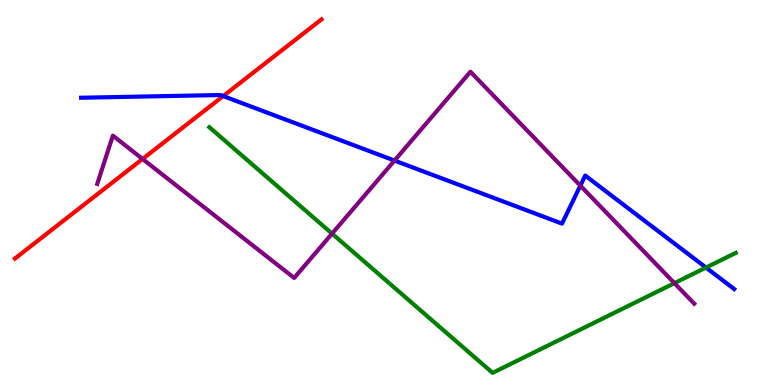[{'lines': ['blue', 'red'], 'intersections': [{'x': 2.88, 'y': 7.5}]}, {'lines': ['green', 'red'], 'intersections': []}, {'lines': ['purple', 'red'], 'intersections': [{'x': 1.84, 'y': 5.87}]}, {'lines': ['blue', 'green'], 'intersections': [{'x': 9.11, 'y': 3.05}]}, {'lines': ['blue', 'purple'], 'intersections': [{'x': 5.09, 'y': 5.83}, {'x': 7.49, 'y': 5.18}]}, {'lines': ['green', 'purple'], 'intersections': [{'x': 4.28, 'y': 3.93}, {'x': 8.7, 'y': 2.65}]}]